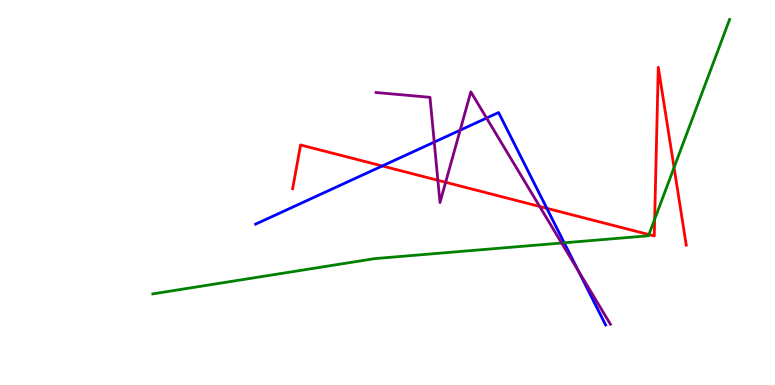[{'lines': ['blue', 'red'], 'intersections': [{'x': 4.93, 'y': 5.69}, {'x': 7.06, 'y': 4.59}]}, {'lines': ['green', 'red'], 'intersections': [{'x': 8.37, 'y': 3.91}, {'x': 8.45, 'y': 4.31}, {'x': 8.7, 'y': 5.65}]}, {'lines': ['purple', 'red'], 'intersections': [{'x': 5.65, 'y': 5.32}, {'x': 5.75, 'y': 5.27}, {'x': 6.96, 'y': 4.64}]}, {'lines': ['blue', 'green'], 'intersections': [{'x': 7.28, 'y': 3.69}]}, {'lines': ['blue', 'purple'], 'intersections': [{'x': 5.6, 'y': 6.31}, {'x': 5.94, 'y': 6.62}, {'x': 6.28, 'y': 6.93}, {'x': 7.46, 'y': 2.96}]}, {'lines': ['green', 'purple'], 'intersections': [{'x': 7.25, 'y': 3.69}]}]